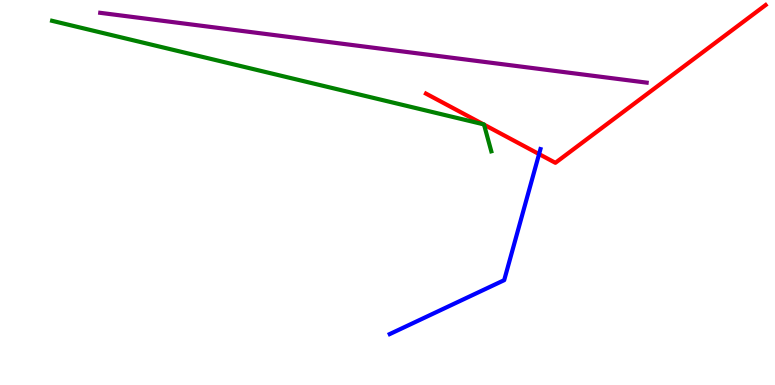[{'lines': ['blue', 'red'], 'intersections': [{'x': 6.96, 'y': 6.0}]}, {'lines': ['green', 'red'], 'intersections': [{'x': 6.24, 'y': 6.77}, {'x': 6.25, 'y': 6.76}]}, {'lines': ['purple', 'red'], 'intersections': []}, {'lines': ['blue', 'green'], 'intersections': []}, {'lines': ['blue', 'purple'], 'intersections': []}, {'lines': ['green', 'purple'], 'intersections': []}]